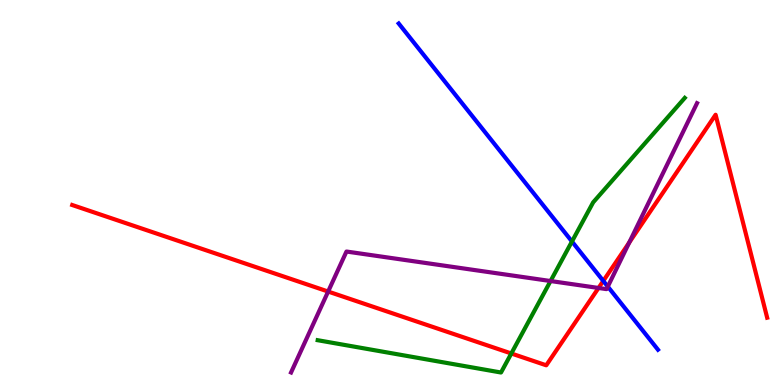[{'lines': ['blue', 'red'], 'intersections': [{'x': 7.78, 'y': 2.7}]}, {'lines': ['green', 'red'], 'intersections': [{'x': 6.6, 'y': 0.819}]}, {'lines': ['purple', 'red'], 'intersections': [{'x': 4.23, 'y': 2.43}, {'x': 7.72, 'y': 2.52}, {'x': 8.12, 'y': 3.7}]}, {'lines': ['blue', 'green'], 'intersections': [{'x': 7.38, 'y': 3.73}]}, {'lines': ['blue', 'purple'], 'intersections': [{'x': 7.84, 'y': 2.56}]}, {'lines': ['green', 'purple'], 'intersections': [{'x': 7.1, 'y': 2.7}]}]